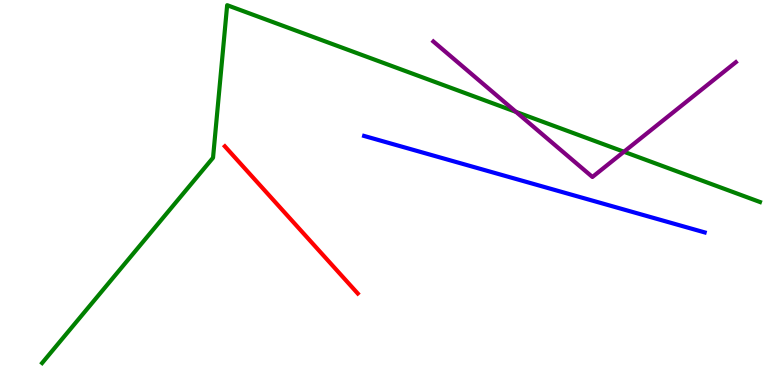[{'lines': ['blue', 'red'], 'intersections': []}, {'lines': ['green', 'red'], 'intersections': []}, {'lines': ['purple', 'red'], 'intersections': []}, {'lines': ['blue', 'green'], 'intersections': []}, {'lines': ['blue', 'purple'], 'intersections': []}, {'lines': ['green', 'purple'], 'intersections': [{'x': 6.66, 'y': 7.09}, {'x': 8.05, 'y': 6.06}]}]